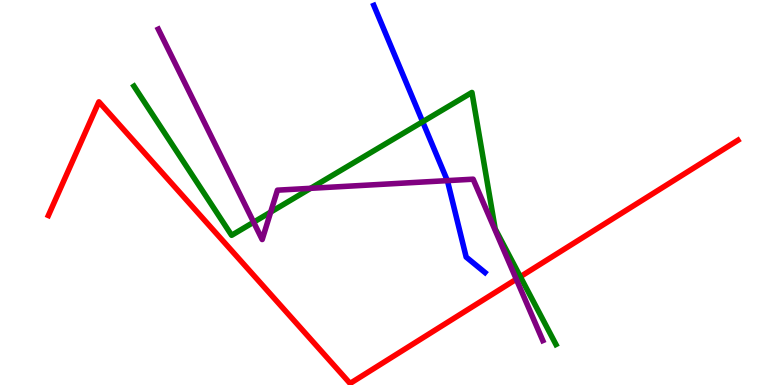[{'lines': ['blue', 'red'], 'intersections': []}, {'lines': ['green', 'red'], 'intersections': [{'x': 6.71, 'y': 2.81}]}, {'lines': ['purple', 'red'], 'intersections': [{'x': 6.66, 'y': 2.75}]}, {'lines': ['blue', 'green'], 'intersections': [{'x': 5.45, 'y': 6.84}]}, {'lines': ['blue', 'purple'], 'intersections': [{'x': 5.77, 'y': 5.31}]}, {'lines': ['green', 'purple'], 'intersections': [{'x': 3.27, 'y': 4.23}, {'x': 3.49, 'y': 4.49}, {'x': 4.01, 'y': 5.11}]}]